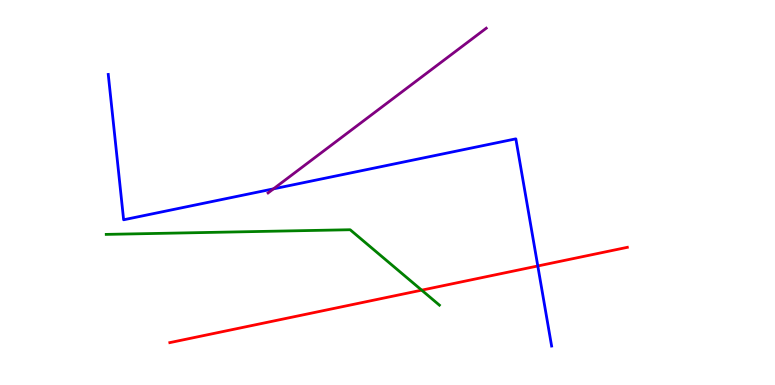[{'lines': ['blue', 'red'], 'intersections': [{'x': 6.94, 'y': 3.09}]}, {'lines': ['green', 'red'], 'intersections': [{'x': 5.44, 'y': 2.46}]}, {'lines': ['purple', 'red'], 'intersections': []}, {'lines': ['blue', 'green'], 'intersections': []}, {'lines': ['blue', 'purple'], 'intersections': [{'x': 3.53, 'y': 5.09}]}, {'lines': ['green', 'purple'], 'intersections': []}]